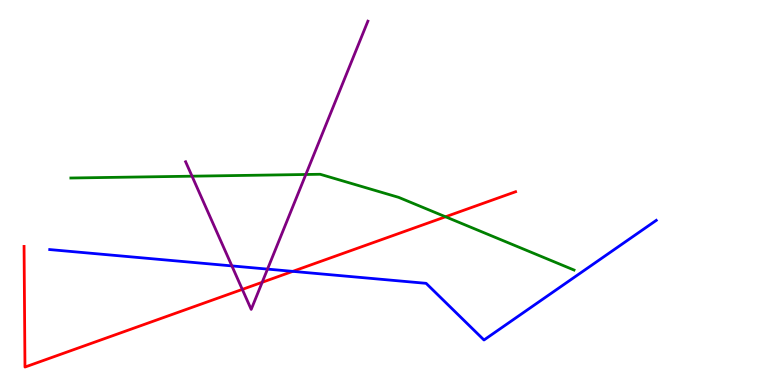[{'lines': ['blue', 'red'], 'intersections': [{'x': 3.78, 'y': 2.95}]}, {'lines': ['green', 'red'], 'intersections': [{'x': 5.75, 'y': 4.37}]}, {'lines': ['purple', 'red'], 'intersections': [{'x': 3.13, 'y': 2.48}, {'x': 3.38, 'y': 2.67}]}, {'lines': ['blue', 'green'], 'intersections': []}, {'lines': ['blue', 'purple'], 'intersections': [{'x': 2.99, 'y': 3.09}, {'x': 3.45, 'y': 3.01}]}, {'lines': ['green', 'purple'], 'intersections': [{'x': 2.48, 'y': 5.42}, {'x': 3.95, 'y': 5.47}]}]